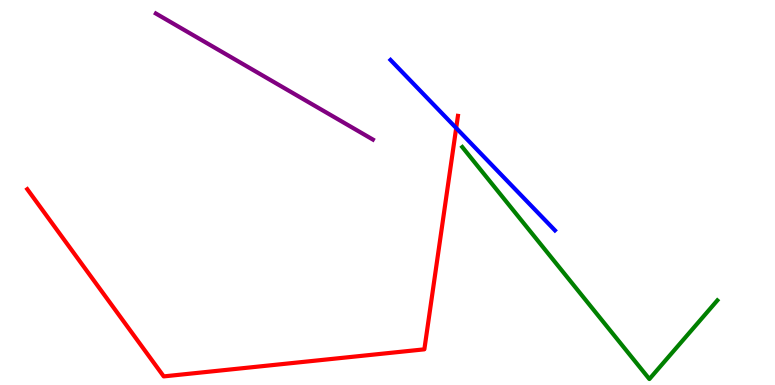[{'lines': ['blue', 'red'], 'intersections': [{'x': 5.89, 'y': 6.67}]}, {'lines': ['green', 'red'], 'intersections': []}, {'lines': ['purple', 'red'], 'intersections': []}, {'lines': ['blue', 'green'], 'intersections': []}, {'lines': ['blue', 'purple'], 'intersections': []}, {'lines': ['green', 'purple'], 'intersections': []}]